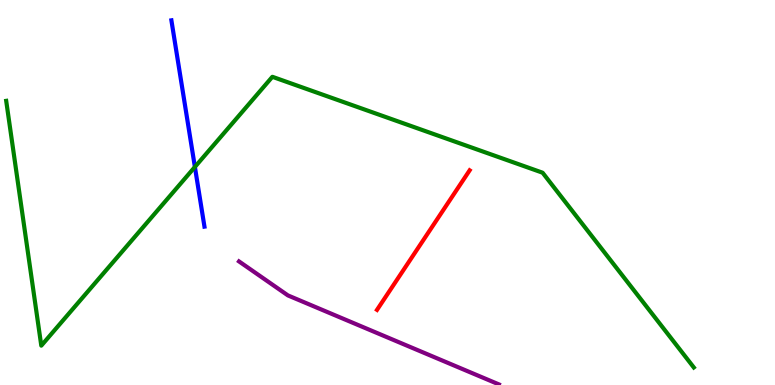[{'lines': ['blue', 'red'], 'intersections': []}, {'lines': ['green', 'red'], 'intersections': []}, {'lines': ['purple', 'red'], 'intersections': []}, {'lines': ['blue', 'green'], 'intersections': [{'x': 2.51, 'y': 5.66}]}, {'lines': ['blue', 'purple'], 'intersections': []}, {'lines': ['green', 'purple'], 'intersections': []}]